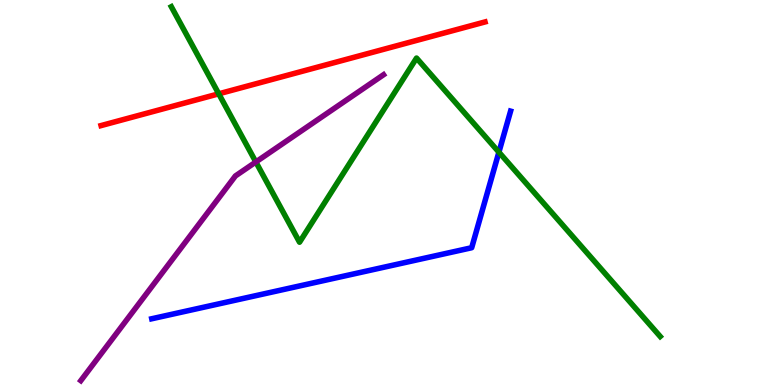[{'lines': ['blue', 'red'], 'intersections': []}, {'lines': ['green', 'red'], 'intersections': [{'x': 2.82, 'y': 7.56}]}, {'lines': ['purple', 'red'], 'intersections': []}, {'lines': ['blue', 'green'], 'intersections': [{'x': 6.44, 'y': 6.05}]}, {'lines': ['blue', 'purple'], 'intersections': []}, {'lines': ['green', 'purple'], 'intersections': [{'x': 3.3, 'y': 5.79}]}]